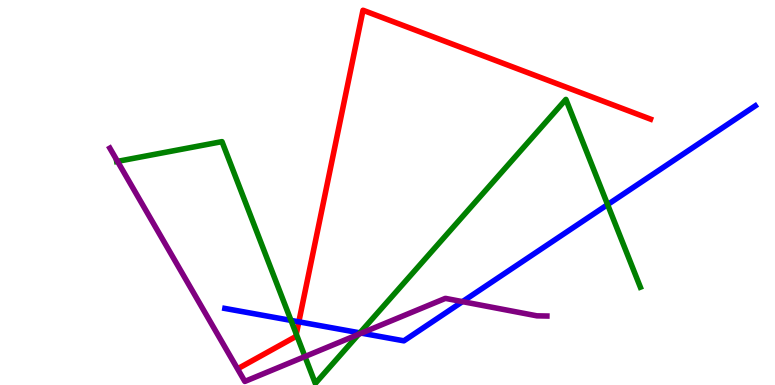[{'lines': ['blue', 'red'], 'intersections': [{'x': 3.86, 'y': 1.64}]}, {'lines': ['green', 'red'], 'intersections': [{'x': 3.82, 'y': 1.32}]}, {'lines': ['purple', 'red'], 'intersections': []}, {'lines': ['blue', 'green'], 'intersections': [{'x': 3.75, 'y': 1.68}, {'x': 4.64, 'y': 1.35}, {'x': 7.84, 'y': 4.69}]}, {'lines': ['blue', 'purple'], 'intersections': [{'x': 4.66, 'y': 1.35}, {'x': 5.97, 'y': 2.17}]}, {'lines': ['green', 'purple'], 'intersections': [{'x': 1.52, 'y': 5.81}, {'x': 3.93, 'y': 0.739}, {'x': 4.63, 'y': 1.32}]}]